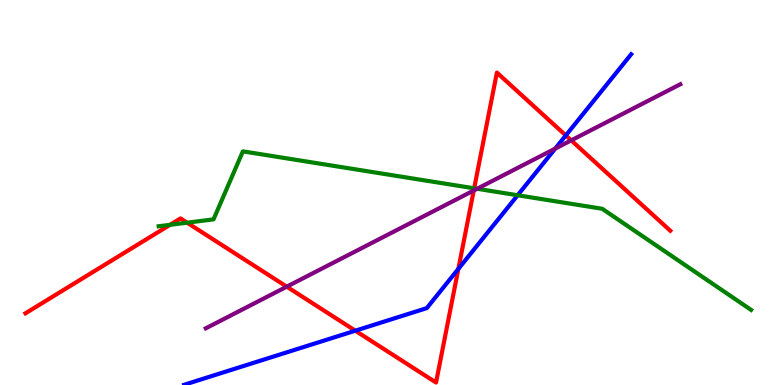[{'lines': ['blue', 'red'], 'intersections': [{'x': 4.58, 'y': 1.41}, {'x': 5.91, 'y': 3.02}, {'x': 7.3, 'y': 6.48}]}, {'lines': ['green', 'red'], 'intersections': [{'x': 2.19, 'y': 4.16}, {'x': 2.41, 'y': 4.22}, {'x': 6.12, 'y': 5.11}]}, {'lines': ['purple', 'red'], 'intersections': [{'x': 3.7, 'y': 2.55}, {'x': 6.11, 'y': 5.05}, {'x': 7.37, 'y': 6.35}]}, {'lines': ['blue', 'green'], 'intersections': [{'x': 6.68, 'y': 4.93}]}, {'lines': ['blue', 'purple'], 'intersections': [{'x': 7.16, 'y': 6.14}]}, {'lines': ['green', 'purple'], 'intersections': [{'x': 6.16, 'y': 5.1}]}]